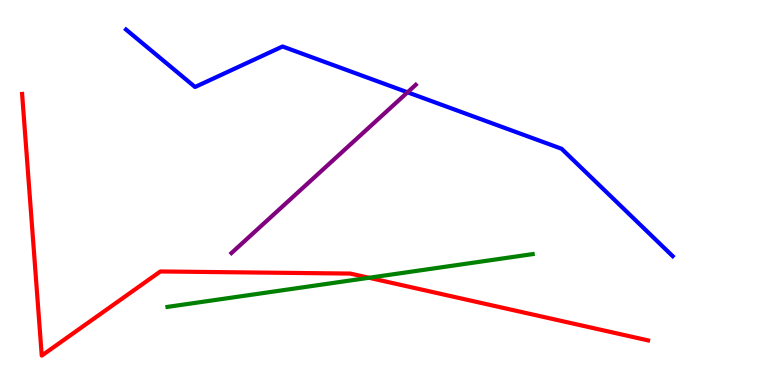[{'lines': ['blue', 'red'], 'intersections': []}, {'lines': ['green', 'red'], 'intersections': [{'x': 4.76, 'y': 2.79}]}, {'lines': ['purple', 'red'], 'intersections': []}, {'lines': ['blue', 'green'], 'intersections': []}, {'lines': ['blue', 'purple'], 'intersections': [{'x': 5.26, 'y': 7.6}]}, {'lines': ['green', 'purple'], 'intersections': []}]